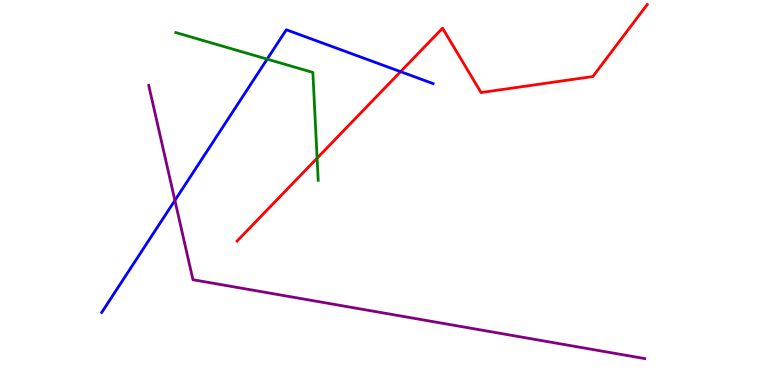[{'lines': ['blue', 'red'], 'intersections': [{'x': 5.17, 'y': 8.14}]}, {'lines': ['green', 'red'], 'intersections': [{'x': 4.09, 'y': 5.89}]}, {'lines': ['purple', 'red'], 'intersections': []}, {'lines': ['blue', 'green'], 'intersections': [{'x': 3.45, 'y': 8.46}]}, {'lines': ['blue', 'purple'], 'intersections': [{'x': 2.26, 'y': 4.79}]}, {'lines': ['green', 'purple'], 'intersections': []}]